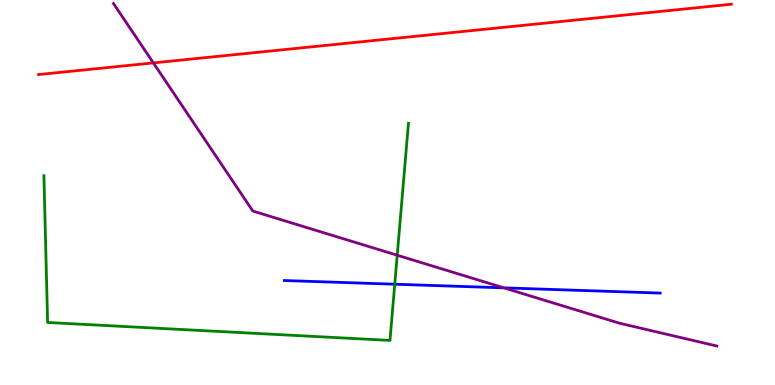[{'lines': ['blue', 'red'], 'intersections': []}, {'lines': ['green', 'red'], 'intersections': []}, {'lines': ['purple', 'red'], 'intersections': [{'x': 1.98, 'y': 8.37}]}, {'lines': ['blue', 'green'], 'intersections': [{'x': 5.09, 'y': 2.62}]}, {'lines': ['blue', 'purple'], 'intersections': [{'x': 6.5, 'y': 2.52}]}, {'lines': ['green', 'purple'], 'intersections': [{'x': 5.13, 'y': 3.37}]}]